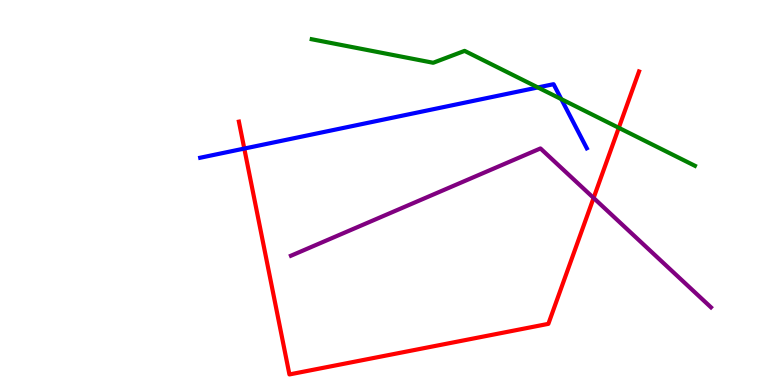[{'lines': ['blue', 'red'], 'intersections': [{'x': 3.15, 'y': 6.14}]}, {'lines': ['green', 'red'], 'intersections': [{'x': 7.98, 'y': 6.68}]}, {'lines': ['purple', 'red'], 'intersections': [{'x': 7.66, 'y': 4.86}]}, {'lines': ['blue', 'green'], 'intersections': [{'x': 6.94, 'y': 7.73}, {'x': 7.24, 'y': 7.42}]}, {'lines': ['blue', 'purple'], 'intersections': []}, {'lines': ['green', 'purple'], 'intersections': []}]